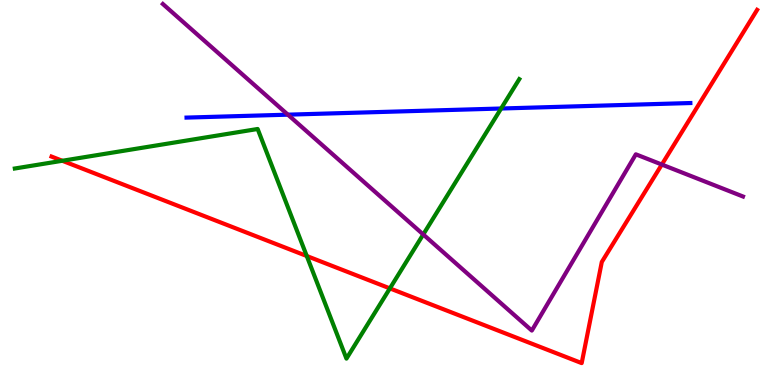[{'lines': ['blue', 'red'], 'intersections': []}, {'lines': ['green', 'red'], 'intersections': [{'x': 0.804, 'y': 5.82}, {'x': 3.96, 'y': 3.35}, {'x': 5.03, 'y': 2.51}]}, {'lines': ['purple', 'red'], 'intersections': [{'x': 8.54, 'y': 5.73}]}, {'lines': ['blue', 'green'], 'intersections': [{'x': 6.47, 'y': 7.18}]}, {'lines': ['blue', 'purple'], 'intersections': [{'x': 3.71, 'y': 7.02}]}, {'lines': ['green', 'purple'], 'intersections': [{'x': 5.46, 'y': 3.91}]}]